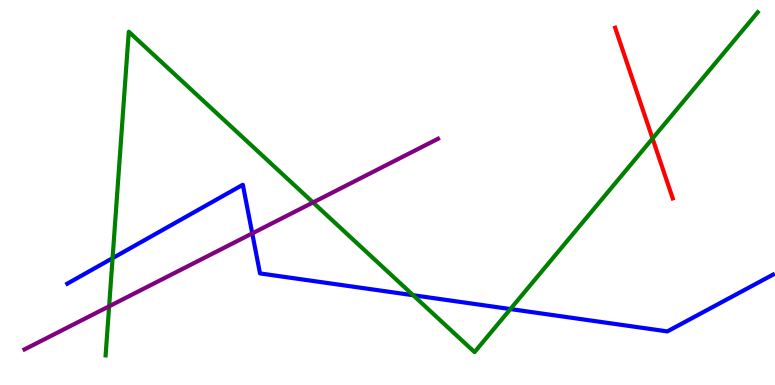[{'lines': ['blue', 'red'], 'intersections': []}, {'lines': ['green', 'red'], 'intersections': [{'x': 8.42, 'y': 6.4}]}, {'lines': ['purple', 'red'], 'intersections': []}, {'lines': ['blue', 'green'], 'intersections': [{'x': 1.45, 'y': 3.29}, {'x': 5.33, 'y': 2.33}, {'x': 6.59, 'y': 1.97}]}, {'lines': ['blue', 'purple'], 'intersections': [{'x': 3.25, 'y': 3.94}]}, {'lines': ['green', 'purple'], 'intersections': [{'x': 1.41, 'y': 2.04}, {'x': 4.04, 'y': 4.74}]}]